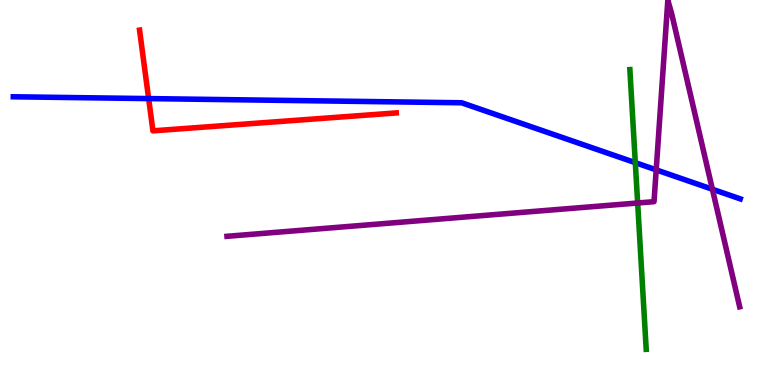[{'lines': ['blue', 'red'], 'intersections': [{'x': 1.92, 'y': 7.44}]}, {'lines': ['green', 'red'], 'intersections': []}, {'lines': ['purple', 'red'], 'intersections': []}, {'lines': ['blue', 'green'], 'intersections': [{'x': 8.2, 'y': 5.78}]}, {'lines': ['blue', 'purple'], 'intersections': [{'x': 8.47, 'y': 5.59}, {'x': 9.19, 'y': 5.08}]}, {'lines': ['green', 'purple'], 'intersections': [{'x': 8.23, 'y': 4.73}]}]